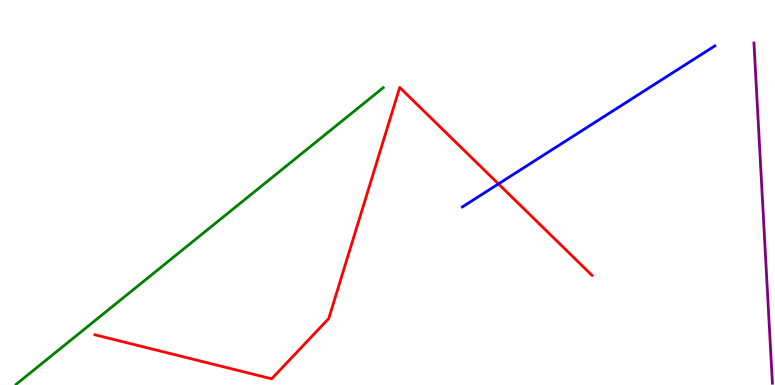[{'lines': ['blue', 'red'], 'intersections': [{'x': 6.43, 'y': 5.22}]}, {'lines': ['green', 'red'], 'intersections': []}, {'lines': ['purple', 'red'], 'intersections': []}, {'lines': ['blue', 'green'], 'intersections': []}, {'lines': ['blue', 'purple'], 'intersections': []}, {'lines': ['green', 'purple'], 'intersections': []}]